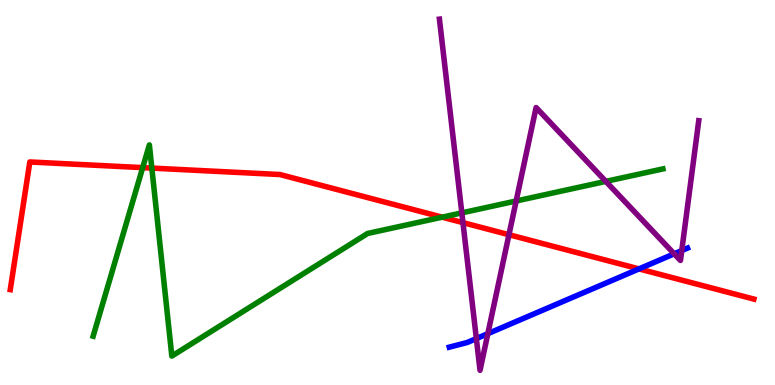[{'lines': ['blue', 'red'], 'intersections': [{'x': 8.25, 'y': 3.02}]}, {'lines': ['green', 'red'], 'intersections': [{'x': 1.84, 'y': 5.65}, {'x': 1.96, 'y': 5.63}, {'x': 5.71, 'y': 4.36}]}, {'lines': ['purple', 'red'], 'intersections': [{'x': 5.97, 'y': 4.22}, {'x': 6.57, 'y': 3.9}]}, {'lines': ['blue', 'green'], 'intersections': []}, {'lines': ['blue', 'purple'], 'intersections': [{'x': 6.15, 'y': 1.21}, {'x': 6.29, 'y': 1.33}, {'x': 8.7, 'y': 3.41}, {'x': 8.8, 'y': 3.49}]}, {'lines': ['green', 'purple'], 'intersections': [{'x': 5.96, 'y': 4.47}, {'x': 6.66, 'y': 4.78}, {'x': 7.82, 'y': 5.29}]}]